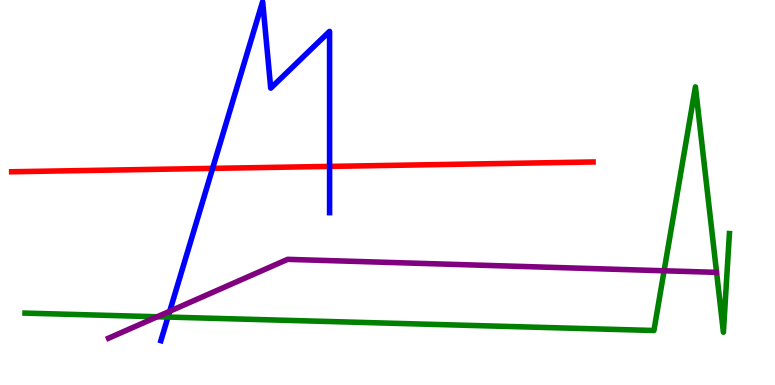[{'lines': ['blue', 'red'], 'intersections': [{'x': 2.74, 'y': 5.63}, {'x': 4.25, 'y': 5.68}]}, {'lines': ['green', 'red'], 'intersections': []}, {'lines': ['purple', 'red'], 'intersections': []}, {'lines': ['blue', 'green'], 'intersections': [{'x': 2.17, 'y': 1.76}]}, {'lines': ['blue', 'purple'], 'intersections': [{'x': 2.19, 'y': 1.92}]}, {'lines': ['green', 'purple'], 'intersections': [{'x': 2.03, 'y': 1.77}, {'x': 8.57, 'y': 2.97}]}]